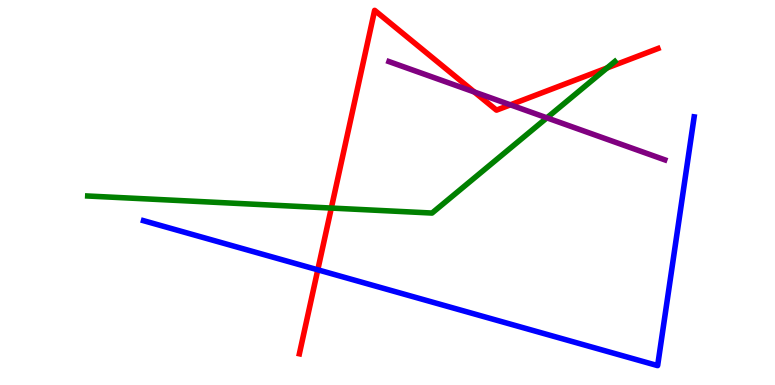[{'lines': ['blue', 'red'], 'intersections': [{'x': 4.1, 'y': 2.99}]}, {'lines': ['green', 'red'], 'intersections': [{'x': 4.28, 'y': 4.6}, {'x': 7.83, 'y': 8.24}]}, {'lines': ['purple', 'red'], 'intersections': [{'x': 6.12, 'y': 7.61}, {'x': 6.59, 'y': 7.28}]}, {'lines': ['blue', 'green'], 'intersections': []}, {'lines': ['blue', 'purple'], 'intersections': []}, {'lines': ['green', 'purple'], 'intersections': [{'x': 7.06, 'y': 6.94}]}]